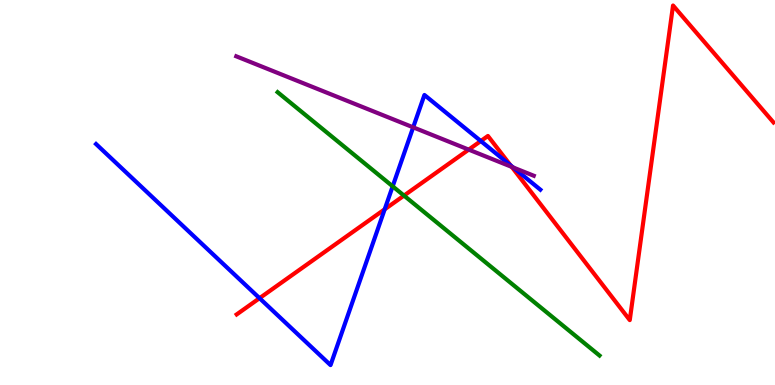[{'lines': ['blue', 'red'], 'intersections': [{'x': 3.35, 'y': 2.25}, {'x': 4.96, 'y': 4.56}, {'x': 6.2, 'y': 6.34}, {'x': 6.59, 'y': 5.71}]}, {'lines': ['green', 'red'], 'intersections': [{'x': 5.21, 'y': 4.92}]}, {'lines': ['purple', 'red'], 'intersections': [{'x': 6.05, 'y': 6.11}, {'x': 6.6, 'y': 5.66}]}, {'lines': ['blue', 'green'], 'intersections': [{'x': 5.07, 'y': 5.16}]}, {'lines': ['blue', 'purple'], 'intersections': [{'x': 5.33, 'y': 6.69}, {'x': 6.62, 'y': 5.65}]}, {'lines': ['green', 'purple'], 'intersections': []}]